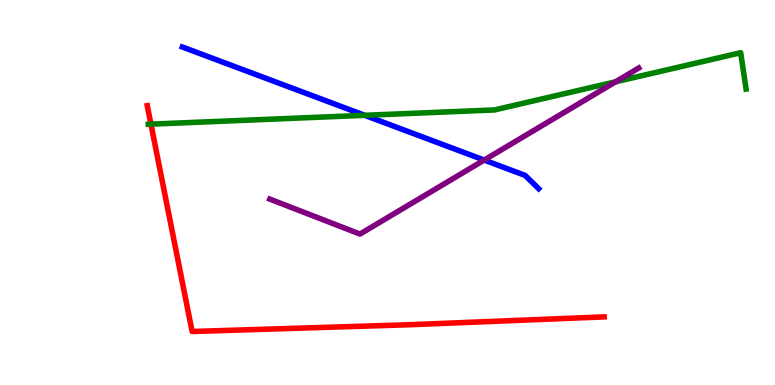[{'lines': ['blue', 'red'], 'intersections': []}, {'lines': ['green', 'red'], 'intersections': [{'x': 1.95, 'y': 6.78}]}, {'lines': ['purple', 'red'], 'intersections': []}, {'lines': ['blue', 'green'], 'intersections': [{'x': 4.71, 'y': 7.0}]}, {'lines': ['blue', 'purple'], 'intersections': [{'x': 6.25, 'y': 5.84}]}, {'lines': ['green', 'purple'], 'intersections': [{'x': 7.94, 'y': 7.88}]}]